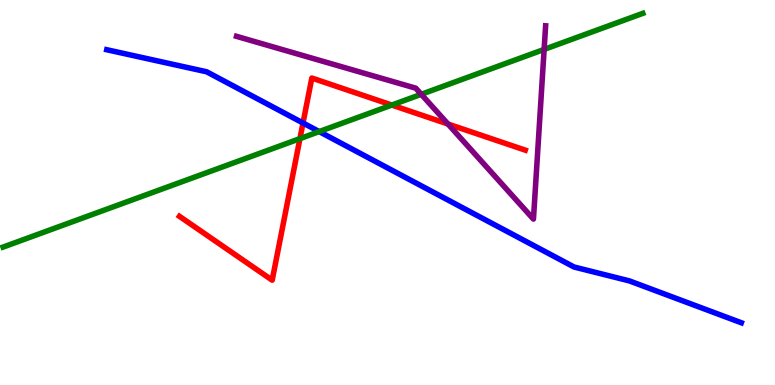[{'lines': ['blue', 'red'], 'intersections': [{'x': 3.91, 'y': 6.81}]}, {'lines': ['green', 'red'], 'intersections': [{'x': 3.87, 'y': 6.4}, {'x': 5.06, 'y': 7.27}]}, {'lines': ['purple', 'red'], 'intersections': [{'x': 5.78, 'y': 6.78}]}, {'lines': ['blue', 'green'], 'intersections': [{'x': 4.12, 'y': 6.58}]}, {'lines': ['blue', 'purple'], 'intersections': []}, {'lines': ['green', 'purple'], 'intersections': [{'x': 5.44, 'y': 7.55}, {'x': 7.02, 'y': 8.72}]}]